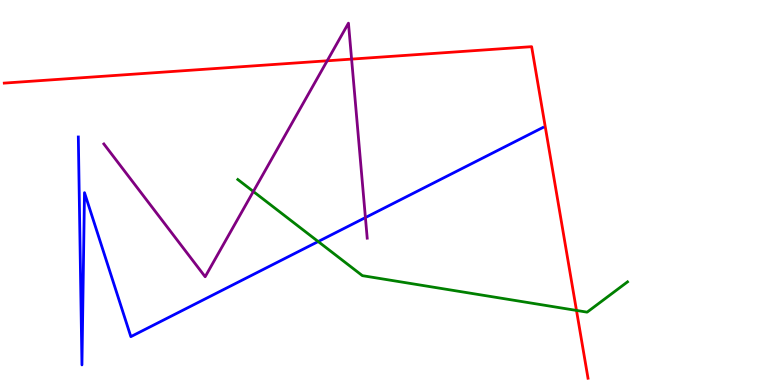[{'lines': ['blue', 'red'], 'intersections': []}, {'lines': ['green', 'red'], 'intersections': [{'x': 7.44, 'y': 1.94}]}, {'lines': ['purple', 'red'], 'intersections': [{'x': 4.22, 'y': 8.42}, {'x': 4.54, 'y': 8.46}]}, {'lines': ['blue', 'green'], 'intersections': [{'x': 4.11, 'y': 3.73}]}, {'lines': ['blue', 'purple'], 'intersections': [{'x': 4.71, 'y': 4.35}]}, {'lines': ['green', 'purple'], 'intersections': [{'x': 3.27, 'y': 5.03}]}]